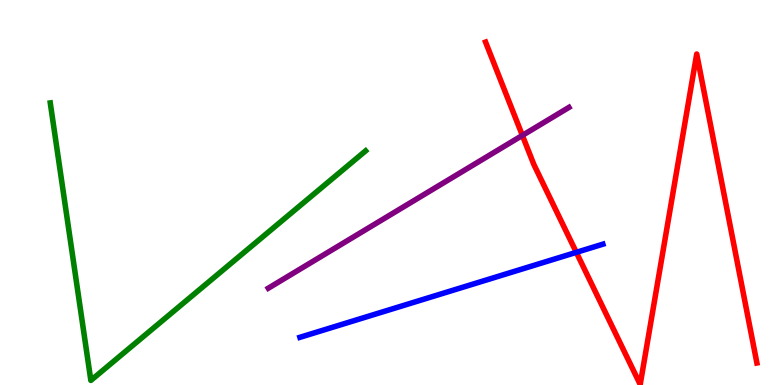[{'lines': ['blue', 'red'], 'intersections': [{'x': 7.44, 'y': 3.45}]}, {'lines': ['green', 'red'], 'intersections': []}, {'lines': ['purple', 'red'], 'intersections': [{'x': 6.74, 'y': 6.48}]}, {'lines': ['blue', 'green'], 'intersections': []}, {'lines': ['blue', 'purple'], 'intersections': []}, {'lines': ['green', 'purple'], 'intersections': []}]